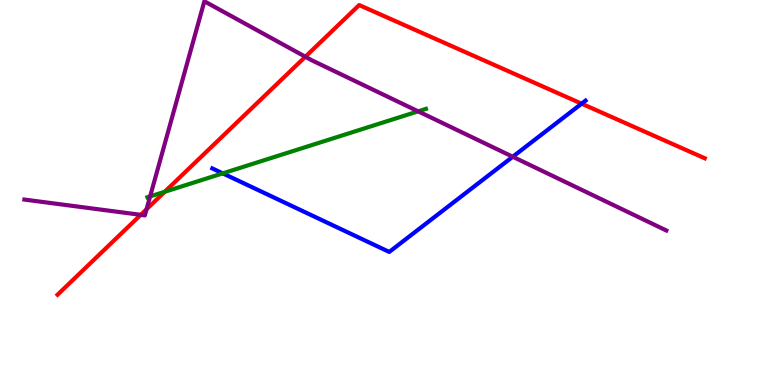[{'lines': ['blue', 'red'], 'intersections': [{'x': 7.5, 'y': 7.31}]}, {'lines': ['green', 'red'], 'intersections': [{'x': 2.13, 'y': 5.02}]}, {'lines': ['purple', 'red'], 'intersections': [{'x': 1.82, 'y': 4.42}, {'x': 1.89, 'y': 4.57}, {'x': 3.94, 'y': 8.53}]}, {'lines': ['blue', 'green'], 'intersections': [{'x': 2.87, 'y': 5.5}]}, {'lines': ['blue', 'purple'], 'intersections': [{'x': 6.62, 'y': 5.93}]}, {'lines': ['green', 'purple'], 'intersections': [{'x': 1.94, 'y': 4.9}, {'x': 5.4, 'y': 7.11}]}]